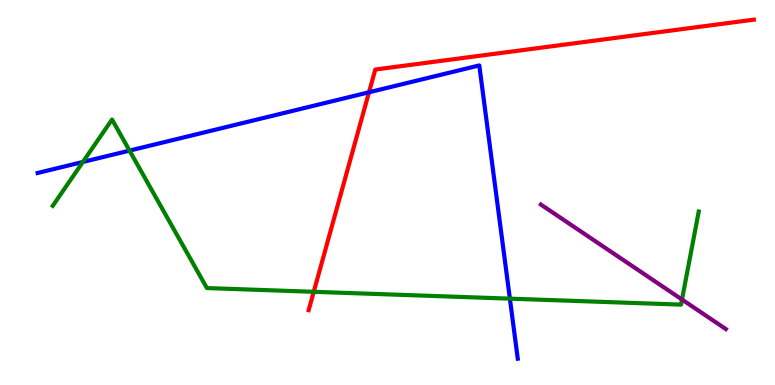[{'lines': ['blue', 'red'], 'intersections': [{'x': 4.76, 'y': 7.6}]}, {'lines': ['green', 'red'], 'intersections': [{'x': 4.05, 'y': 2.42}]}, {'lines': ['purple', 'red'], 'intersections': []}, {'lines': ['blue', 'green'], 'intersections': [{'x': 1.07, 'y': 5.79}, {'x': 1.67, 'y': 6.09}, {'x': 6.58, 'y': 2.24}]}, {'lines': ['blue', 'purple'], 'intersections': []}, {'lines': ['green', 'purple'], 'intersections': [{'x': 8.8, 'y': 2.22}]}]